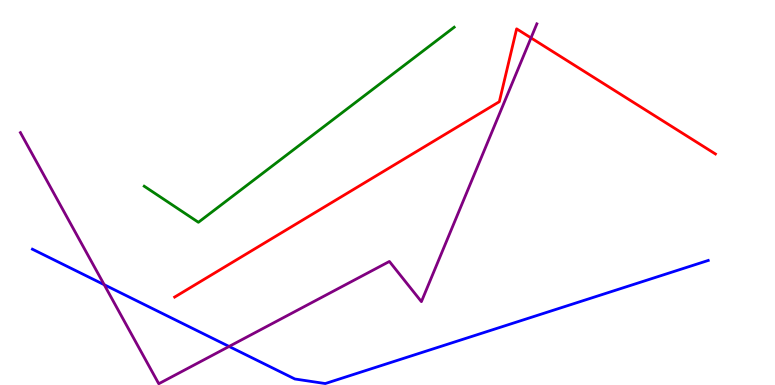[{'lines': ['blue', 'red'], 'intersections': []}, {'lines': ['green', 'red'], 'intersections': []}, {'lines': ['purple', 'red'], 'intersections': [{'x': 6.85, 'y': 9.02}]}, {'lines': ['blue', 'green'], 'intersections': []}, {'lines': ['blue', 'purple'], 'intersections': [{'x': 1.34, 'y': 2.61}, {'x': 2.96, 'y': 1.0}]}, {'lines': ['green', 'purple'], 'intersections': []}]